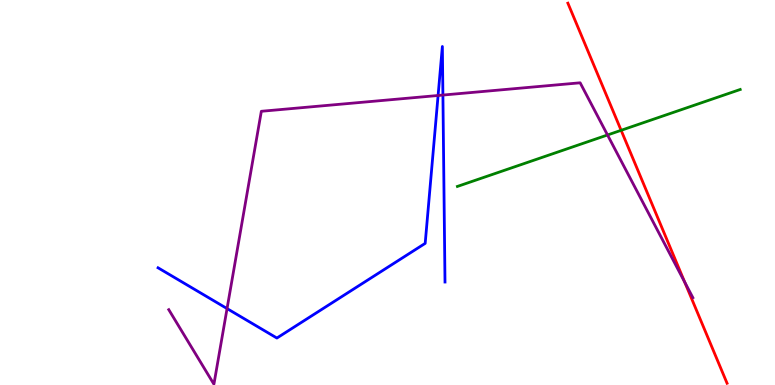[{'lines': ['blue', 'red'], 'intersections': []}, {'lines': ['green', 'red'], 'intersections': [{'x': 8.01, 'y': 6.62}]}, {'lines': ['purple', 'red'], 'intersections': [{'x': 8.83, 'y': 2.67}]}, {'lines': ['blue', 'green'], 'intersections': []}, {'lines': ['blue', 'purple'], 'intersections': [{'x': 2.93, 'y': 1.98}, {'x': 5.65, 'y': 7.52}, {'x': 5.71, 'y': 7.53}]}, {'lines': ['green', 'purple'], 'intersections': [{'x': 7.84, 'y': 6.49}]}]